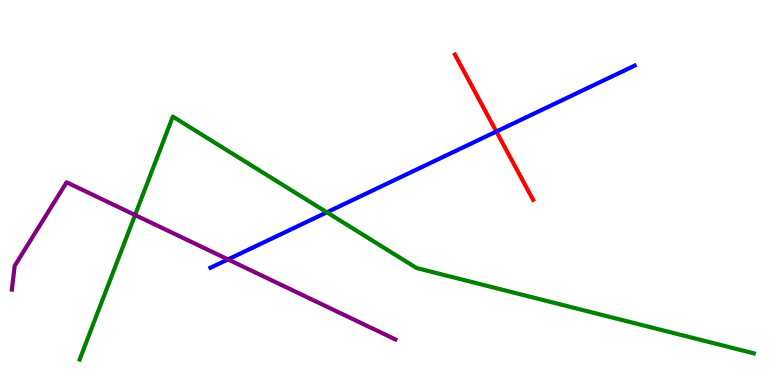[{'lines': ['blue', 'red'], 'intersections': [{'x': 6.4, 'y': 6.58}]}, {'lines': ['green', 'red'], 'intersections': []}, {'lines': ['purple', 'red'], 'intersections': []}, {'lines': ['blue', 'green'], 'intersections': [{'x': 4.22, 'y': 4.49}]}, {'lines': ['blue', 'purple'], 'intersections': [{'x': 2.94, 'y': 3.26}]}, {'lines': ['green', 'purple'], 'intersections': [{'x': 1.74, 'y': 4.42}]}]